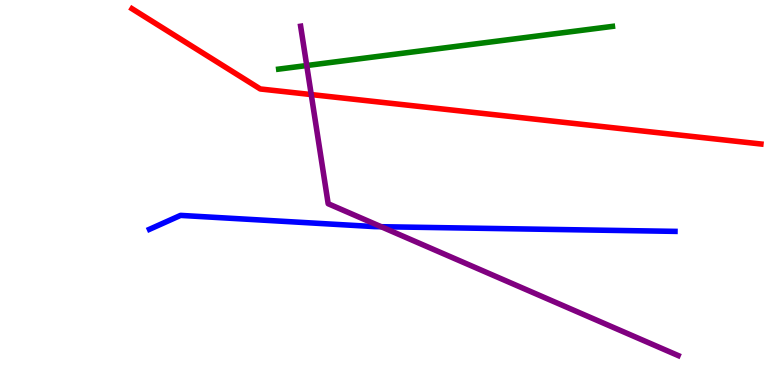[{'lines': ['blue', 'red'], 'intersections': []}, {'lines': ['green', 'red'], 'intersections': []}, {'lines': ['purple', 'red'], 'intersections': [{'x': 4.02, 'y': 7.54}]}, {'lines': ['blue', 'green'], 'intersections': []}, {'lines': ['blue', 'purple'], 'intersections': [{'x': 4.92, 'y': 4.11}]}, {'lines': ['green', 'purple'], 'intersections': [{'x': 3.96, 'y': 8.3}]}]